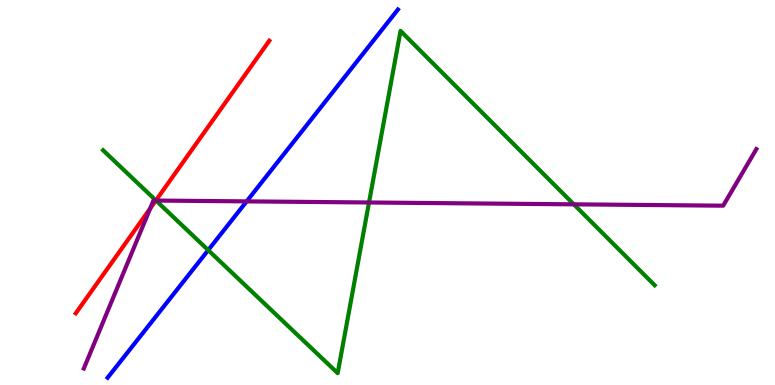[{'lines': ['blue', 'red'], 'intersections': []}, {'lines': ['green', 'red'], 'intersections': [{'x': 2.01, 'y': 4.79}]}, {'lines': ['purple', 'red'], 'intersections': [{'x': 1.94, 'y': 4.58}, {'x': 2.01, 'y': 4.79}]}, {'lines': ['blue', 'green'], 'intersections': [{'x': 2.69, 'y': 3.5}]}, {'lines': ['blue', 'purple'], 'intersections': [{'x': 3.18, 'y': 4.77}]}, {'lines': ['green', 'purple'], 'intersections': [{'x': 2.01, 'y': 4.79}, {'x': 4.76, 'y': 4.74}, {'x': 7.4, 'y': 4.69}]}]